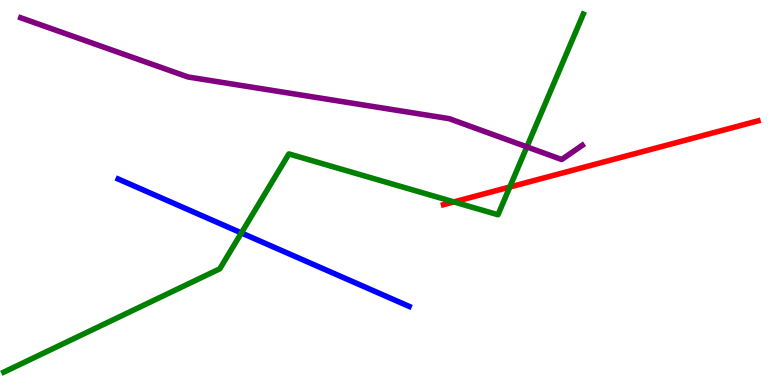[{'lines': ['blue', 'red'], 'intersections': []}, {'lines': ['green', 'red'], 'intersections': [{'x': 5.86, 'y': 4.76}, {'x': 6.58, 'y': 5.14}]}, {'lines': ['purple', 'red'], 'intersections': []}, {'lines': ['blue', 'green'], 'intersections': [{'x': 3.11, 'y': 3.95}]}, {'lines': ['blue', 'purple'], 'intersections': []}, {'lines': ['green', 'purple'], 'intersections': [{'x': 6.8, 'y': 6.19}]}]